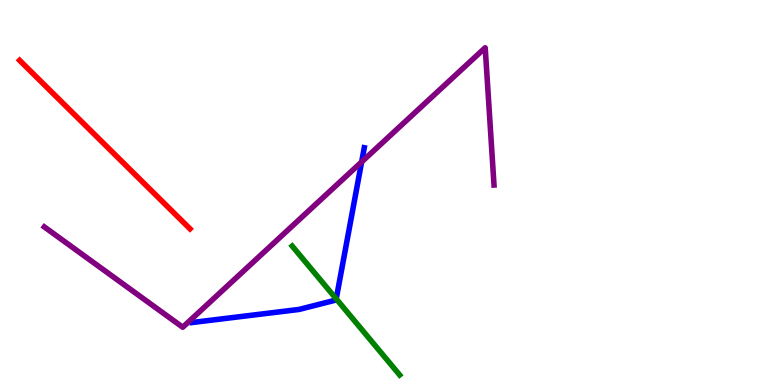[{'lines': ['blue', 'red'], 'intersections': []}, {'lines': ['green', 'red'], 'intersections': []}, {'lines': ['purple', 'red'], 'intersections': []}, {'lines': ['blue', 'green'], 'intersections': [{'x': 4.34, 'y': 2.24}]}, {'lines': ['blue', 'purple'], 'intersections': [{'x': 4.67, 'y': 5.79}]}, {'lines': ['green', 'purple'], 'intersections': []}]